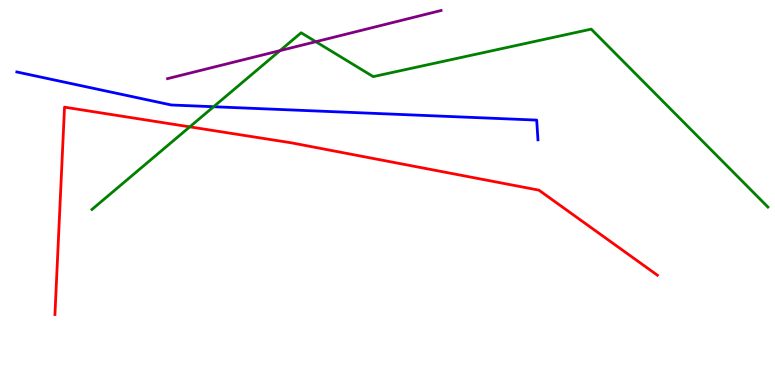[{'lines': ['blue', 'red'], 'intersections': []}, {'lines': ['green', 'red'], 'intersections': [{'x': 2.45, 'y': 6.71}]}, {'lines': ['purple', 'red'], 'intersections': []}, {'lines': ['blue', 'green'], 'intersections': [{'x': 2.76, 'y': 7.23}]}, {'lines': ['blue', 'purple'], 'intersections': []}, {'lines': ['green', 'purple'], 'intersections': [{'x': 3.61, 'y': 8.69}, {'x': 4.08, 'y': 8.92}]}]